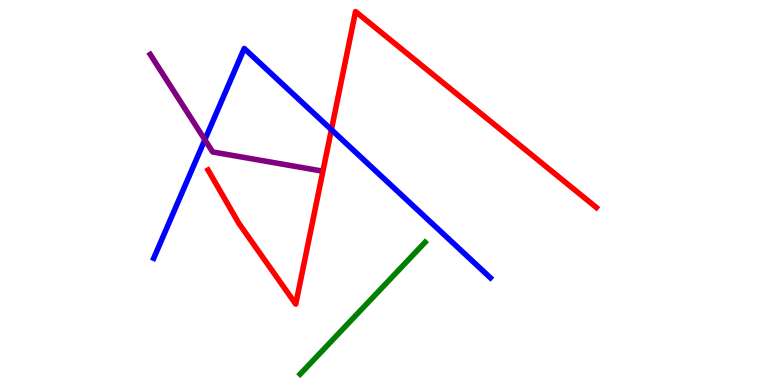[{'lines': ['blue', 'red'], 'intersections': [{'x': 4.28, 'y': 6.63}]}, {'lines': ['green', 'red'], 'intersections': []}, {'lines': ['purple', 'red'], 'intersections': []}, {'lines': ['blue', 'green'], 'intersections': []}, {'lines': ['blue', 'purple'], 'intersections': [{'x': 2.64, 'y': 6.37}]}, {'lines': ['green', 'purple'], 'intersections': []}]